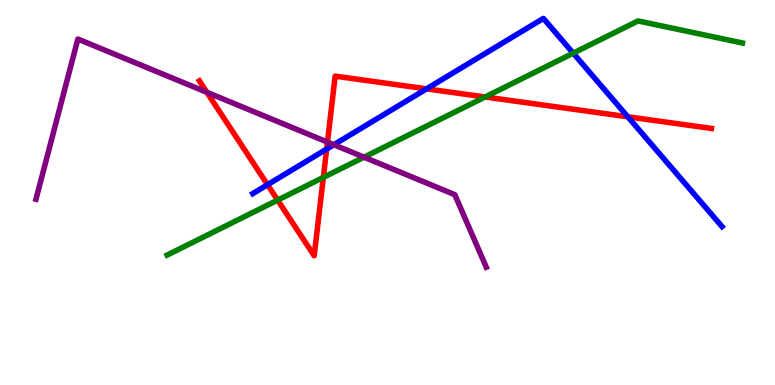[{'lines': ['blue', 'red'], 'intersections': [{'x': 3.45, 'y': 5.2}, {'x': 4.21, 'y': 6.13}, {'x': 5.5, 'y': 7.69}, {'x': 8.1, 'y': 6.97}]}, {'lines': ['green', 'red'], 'intersections': [{'x': 3.58, 'y': 4.8}, {'x': 4.17, 'y': 5.39}, {'x': 6.26, 'y': 7.48}]}, {'lines': ['purple', 'red'], 'intersections': [{'x': 2.67, 'y': 7.6}, {'x': 4.23, 'y': 6.31}]}, {'lines': ['blue', 'green'], 'intersections': [{'x': 7.4, 'y': 8.62}]}, {'lines': ['blue', 'purple'], 'intersections': [{'x': 4.31, 'y': 6.24}]}, {'lines': ['green', 'purple'], 'intersections': [{'x': 4.7, 'y': 5.92}]}]